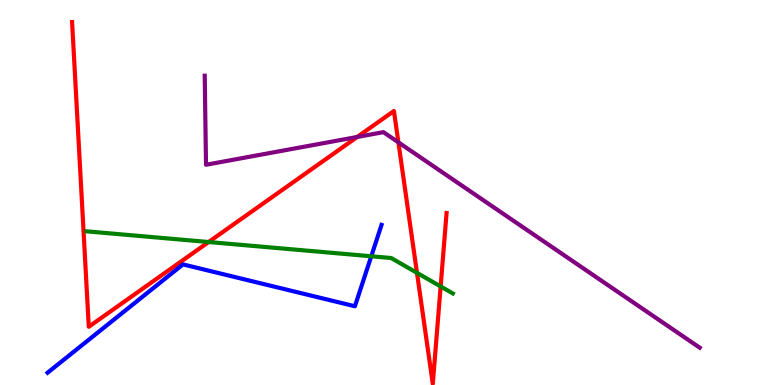[{'lines': ['blue', 'red'], 'intersections': []}, {'lines': ['green', 'red'], 'intersections': [{'x': 2.69, 'y': 3.71}, {'x': 5.38, 'y': 2.91}, {'x': 5.69, 'y': 2.56}]}, {'lines': ['purple', 'red'], 'intersections': [{'x': 4.61, 'y': 6.44}, {'x': 5.14, 'y': 6.3}]}, {'lines': ['blue', 'green'], 'intersections': [{'x': 4.79, 'y': 3.34}]}, {'lines': ['blue', 'purple'], 'intersections': []}, {'lines': ['green', 'purple'], 'intersections': []}]